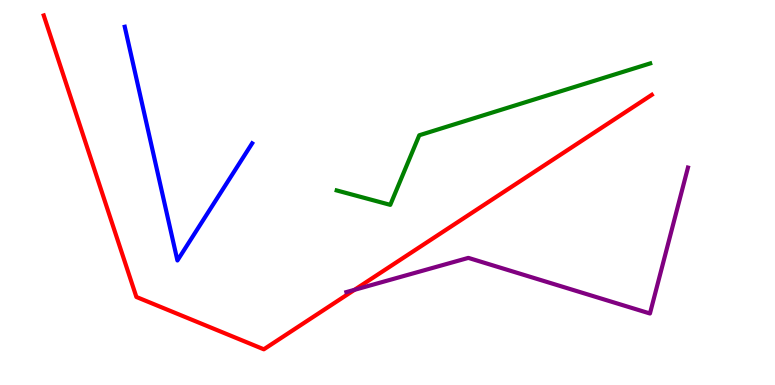[{'lines': ['blue', 'red'], 'intersections': []}, {'lines': ['green', 'red'], 'intersections': []}, {'lines': ['purple', 'red'], 'intersections': [{'x': 4.57, 'y': 2.47}]}, {'lines': ['blue', 'green'], 'intersections': []}, {'lines': ['blue', 'purple'], 'intersections': []}, {'lines': ['green', 'purple'], 'intersections': []}]